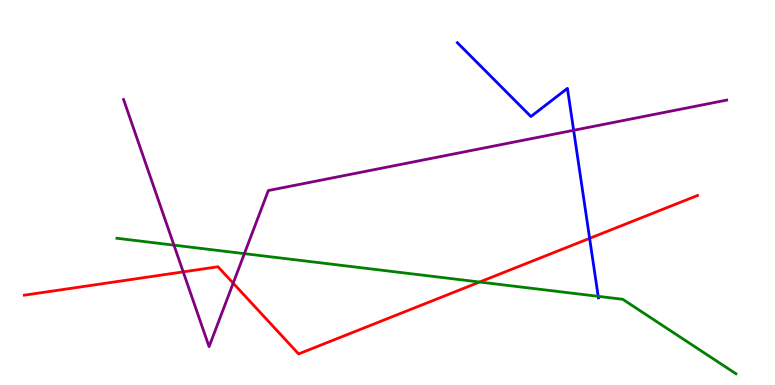[{'lines': ['blue', 'red'], 'intersections': [{'x': 7.61, 'y': 3.81}]}, {'lines': ['green', 'red'], 'intersections': [{'x': 6.19, 'y': 2.67}]}, {'lines': ['purple', 'red'], 'intersections': [{'x': 2.36, 'y': 2.94}, {'x': 3.01, 'y': 2.64}]}, {'lines': ['blue', 'green'], 'intersections': [{'x': 7.72, 'y': 2.3}]}, {'lines': ['blue', 'purple'], 'intersections': [{'x': 7.4, 'y': 6.62}]}, {'lines': ['green', 'purple'], 'intersections': [{'x': 2.24, 'y': 3.63}, {'x': 3.15, 'y': 3.41}]}]